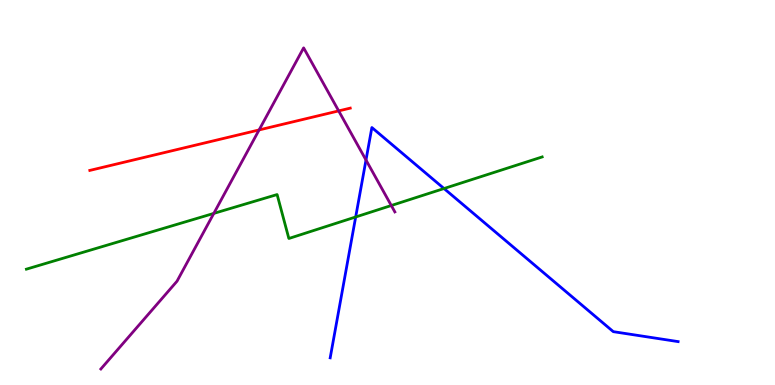[{'lines': ['blue', 'red'], 'intersections': []}, {'lines': ['green', 'red'], 'intersections': []}, {'lines': ['purple', 'red'], 'intersections': [{'x': 3.34, 'y': 6.63}, {'x': 4.37, 'y': 7.12}]}, {'lines': ['blue', 'green'], 'intersections': [{'x': 4.59, 'y': 4.36}, {'x': 5.73, 'y': 5.1}]}, {'lines': ['blue', 'purple'], 'intersections': [{'x': 4.72, 'y': 5.84}]}, {'lines': ['green', 'purple'], 'intersections': [{'x': 2.76, 'y': 4.46}, {'x': 5.05, 'y': 4.66}]}]